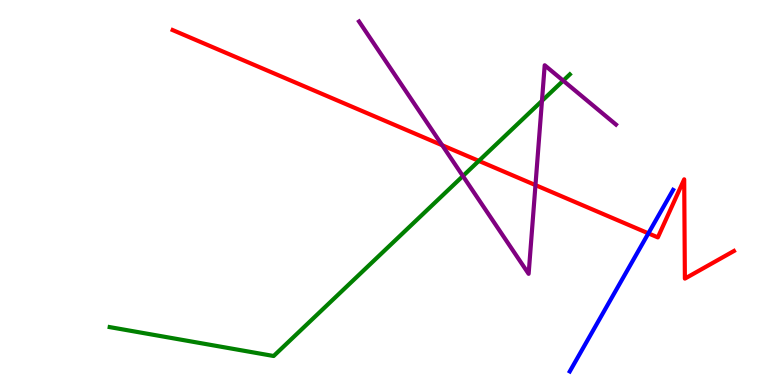[{'lines': ['blue', 'red'], 'intersections': [{'x': 8.37, 'y': 3.94}]}, {'lines': ['green', 'red'], 'intersections': [{'x': 6.18, 'y': 5.82}]}, {'lines': ['purple', 'red'], 'intersections': [{'x': 5.71, 'y': 6.23}, {'x': 6.91, 'y': 5.19}]}, {'lines': ['blue', 'green'], 'intersections': []}, {'lines': ['blue', 'purple'], 'intersections': []}, {'lines': ['green', 'purple'], 'intersections': [{'x': 5.97, 'y': 5.43}, {'x': 6.99, 'y': 7.38}, {'x': 7.27, 'y': 7.9}]}]